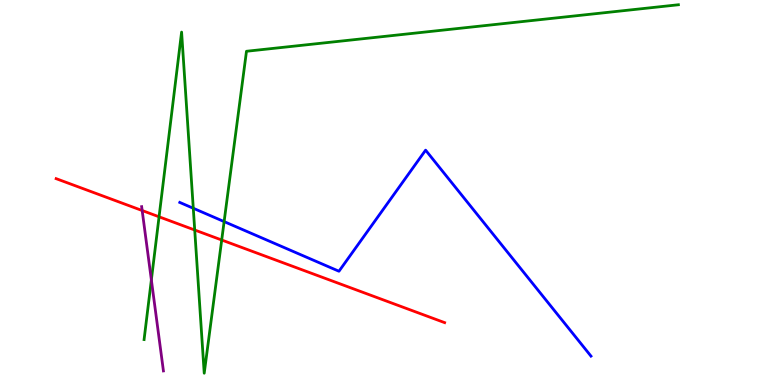[{'lines': ['blue', 'red'], 'intersections': []}, {'lines': ['green', 'red'], 'intersections': [{'x': 2.05, 'y': 4.37}, {'x': 2.51, 'y': 4.03}, {'x': 2.86, 'y': 3.77}]}, {'lines': ['purple', 'red'], 'intersections': [{'x': 1.83, 'y': 4.53}]}, {'lines': ['blue', 'green'], 'intersections': [{'x': 2.49, 'y': 4.59}, {'x': 2.89, 'y': 4.24}]}, {'lines': ['blue', 'purple'], 'intersections': []}, {'lines': ['green', 'purple'], 'intersections': [{'x': 1.95, 'y': 2.73}]}]